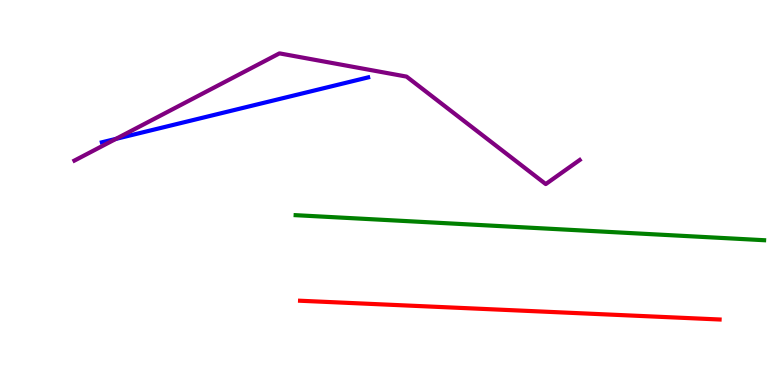[{'lines': ['blue', 'red'], 'intersections': []}, {'lines': ['green', 'red'], 'intersections': []}, {'lines': ['purple', 'red'], 'intersections': []}, {'lines': ['blue', 'green'], 'intersections': []}, {'lines': ['blue', 'purple'], 'intersections': [{'x': 1.5, 'y': 6.39}]}, {'lines': ['green', 'purple'], 'intersections': []}]